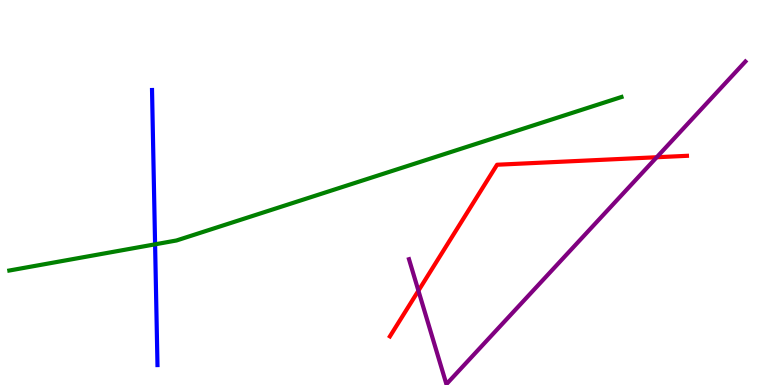[{'lines': ['blue', 'red'], 'intersections': []}, {'lines': ['green', 'red'], 'intersections': []}, {'lines': ['purple', 'red'], 'intersections': [{'x': 5.4, 'y': 2.45}, {'x': 8.47, 'y': 5.92}]}, {'lines': ['blue', 'green'], 'intersections': [{'x': 2.0, 'y': 3.65}]}, {'lines': ['blue', 'purple'], 'intersections': []}, {'lines': ['green', 'purple'], 'intersections': []}]